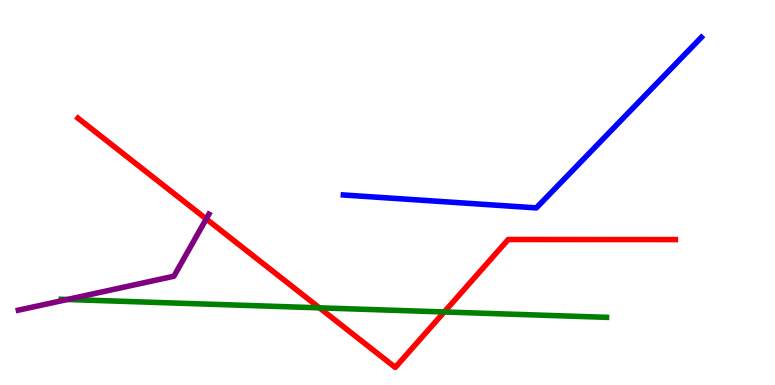[{'lines': ['blue', 'red'], 'intersections': []}, {'lines': ['green', 'red'], 'intersections': [{'x': 4.12, 'y': 2.0}, {'x': 5.73, 'y': 1.9}]}, {'lines': ['purple', 'red'], 'intersections': [{'x': 2.66, 'y': 4.31}]}, {'lines': ['blue', 'green'], 'intersections': []}, {'lines': ['blue', 'purple'], 'intersections': []}, {'lines': ['green', 'purple'], 'intersections': [{'x': 0.869, 'y': 2.22}]}]